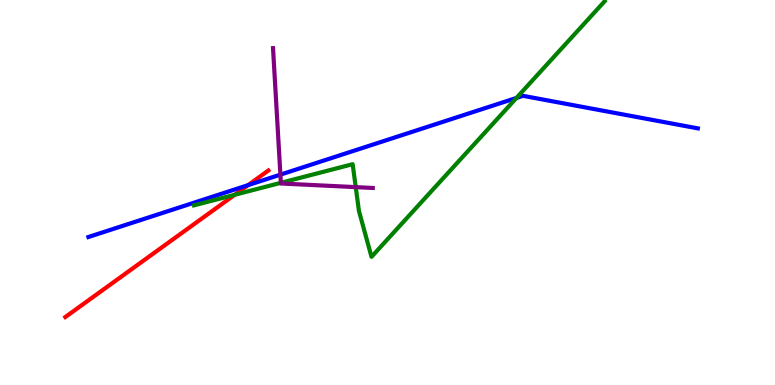[{'lines': ['blue', 'red'], 'intersections': [{'x': 3.2, 'y': 5.19}]}, {'lines': ['green', 'red'], 'intersections': [{'x': 3.03, 'y': 4.94}]}, {'lines': ['purple', 'red'], 'intersections': []}, {'lines': ['blue', 'green'], 'intersections': [{'x': 6.66, 'y': 7.46}]}, {'lines': ['blue', 'purple'], 'intersections': [{'x': 3.62, 'y': 5.46}]}, {'lines': ['green', 'purple'], 'intersections': [{'x': 3.62, 'y': 5.25}, {'x': 4.59, 'y': 5.14}]}]